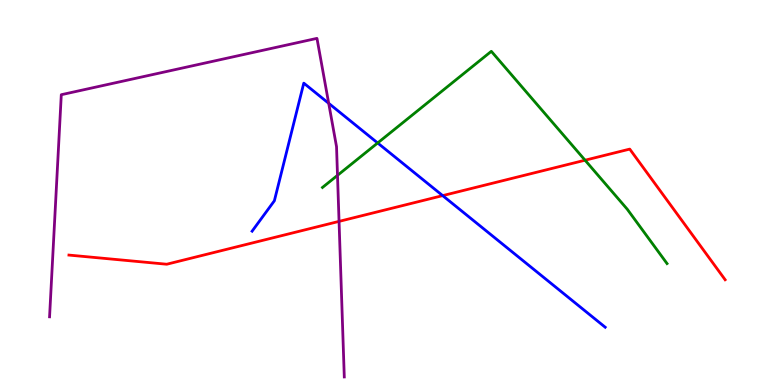[{'lines': ['blue', 'red'], 'intersections': [{'x': 5.71, 'y': 4.92}]}, {'lines': ['green', 'red'], 'intersections': [{'x': 7.55, 'y': 5.84}]}, {'lines': ['purple', 'red'], 'intersections': [{'x': 4.37, 'y': 4.25}]}, {'lines': ['blue', 'green'], 'intersections': [{'x': 4.87, 'y': 6.29}]}, {'lines': ['blue', 'purple'], 'intersections': [{'x': 4.24, 'y': 7.32}]}, {'lines': ['green', 'purple'], 'intersections': [{'x': 4.35, 'y': 5.45}]}]